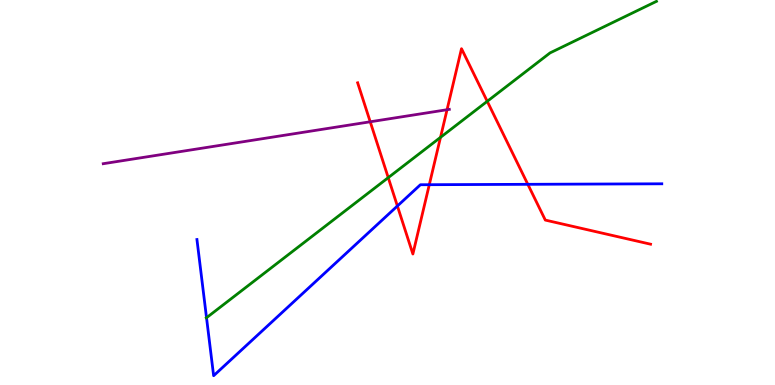[{'lines': ['blue', 'red'], 'intersections': [{'x': 5.13, 'y': 4.65}, {'x': 5.54, 'y': 5.2}, {'x': 6.81, 'y': 5.21}]}, {'lines': ['green', 'red'], 'intersections': [{'x': 5.01, 'y': 5.39}, {'x': 5.68, 'y': 6.43}, {'x': 6.29, 'y': 7.37}]}, {'lines': ['purple', 'red'], 'intersections': [{'x': 4.78, 'y': 6.84}, {'x': 5.77, 'y': 7.15}]}, {'lines': ['blue', 'green'], 'intersections': [{'x': 2.66, 'y': 1.75}]}, {'lines': ['blue', 'purple'], 'intersections': []}, {'lines': ['green', 'purple'], 'intersections': []}]